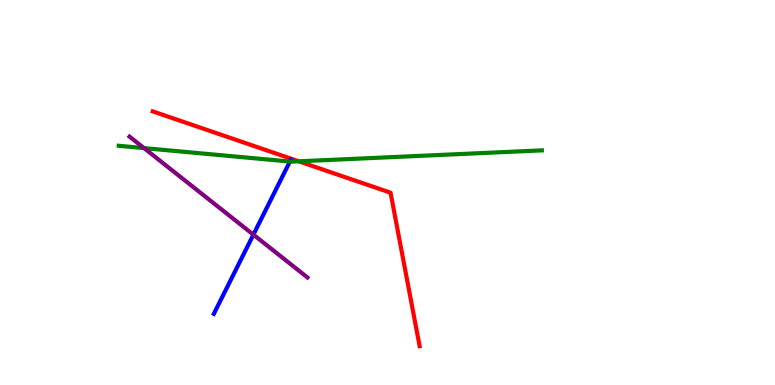[{'lines': ['blue', 'red'], 'intersections': []}, {'lines': ['green', 'red'], 'intersections': [{'x': 3.85, 'y': 5.81}]}, {'lines': ['purple', 'red'], 'intersections': []}, {'lines': ['blue', 'green'], 'intersections': [{'x': 3.74, 'y': 5.8}]}, {'lines': ['blue', 'purple'], 'intersections': [{'x': 3.27, 'y': 3.9}]}, {'lines': ['green', 'purple'], 'intersections': [{'x': 1.86, 'y': 6.15}]}]